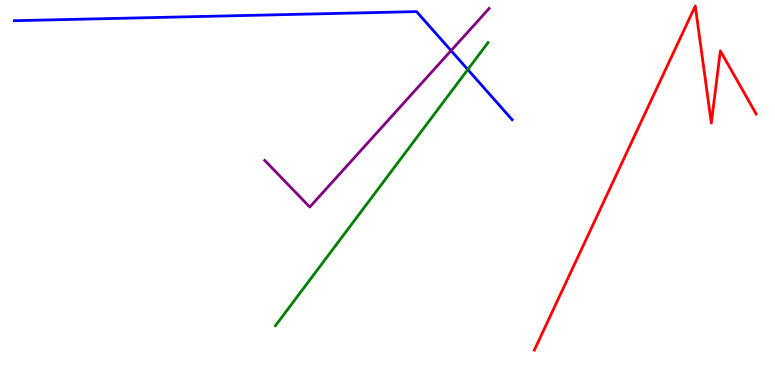[{'lines': ['blue', 'red'], 'intersections': []}, {'lines': ['green', 'red'], 'intersections': []}, {'lines': ['purple', 'red'], 'intersections': []}, {'lines': ['blue', 'green'], 'intersections': [{'x': 6.04, 'y': 8.19}]}, {'lines': ['blue', 'purple'], 'intersections': [{'x': 5.82, 'y': 8.69}]}, {'lines': ['green', 'purple'], 'intersections': []}]